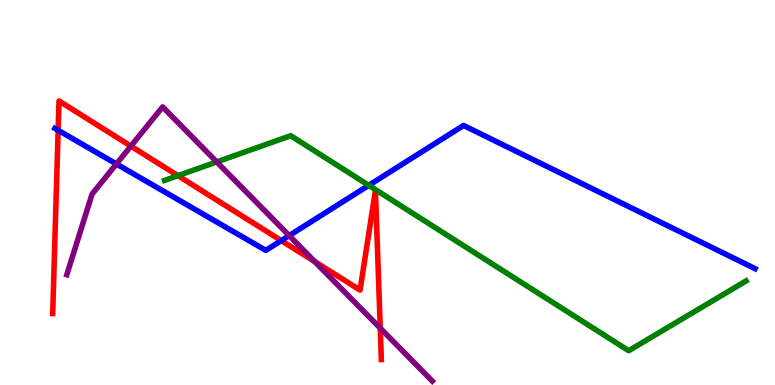[{'lines': ['blue', 'red'], 'intersections': [{'x': 0.75, 'y': 6.62}, {'x': 3.63, 'y': 3.75}]}, {'lines': ['green', 'red'], 'intersections': [{'x': 2.3, 'y': 5.44}]}, {'lines': ['purple', 'red'], 'intersections': [{'x': 1.69, 'y': 6.2}, {'x': 4.06, 'y': 3.2}, {'x': 4.91, 'y': 1.48}]}, {'lines': ['blue', 'green'], 'intersections': [{'x': 4.76, 'y': 5.19}]}, {'lines': ['blue', 'purple'], 'intersections': [{'x': 1.5, 'y': 5.74}, {'x': 3.73, 'y': 3.88}]}, {'lines': ['green', 'purple'], 'intersections': [{'x': 2.8, 'y': 5.79}]}]